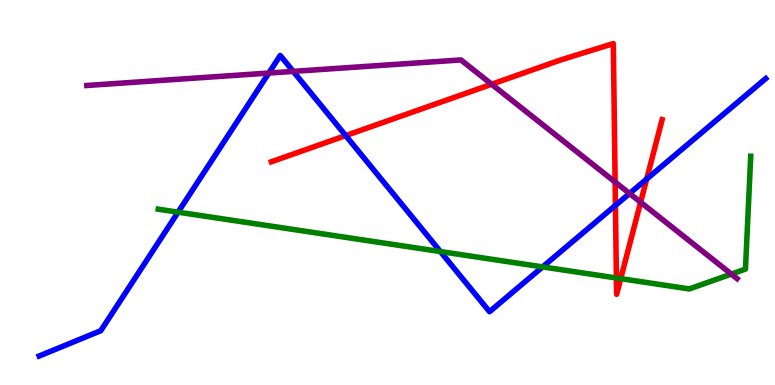[{'lines': ['blue', 'red'], 'intersections': [{'x': 4.46, 'y': 6.48}, {'x': 7.94, 'y': 4.66}, {'x': 8.34, 'y': 5.35}]}, {'lines': ['green', 'red'], 'intersections': [{'x': 7.95, 'y': 2.78}, {'x': 8.01, 'y': 2.76}]}, {'lines': ['purple', 'red'], 'intersections': [{'x': 6.34, 'y': 7.81}, {'x': 7.94, 'y': 5.27}, {'x': 8.27, 'y': 4.75}]}, {'lines': ['blue', 'green'], 'intersections': [{'x': 2.3, 'y': 4.49}, {'x': 5.68, 'y': 3.47}, {'x': 7.0, 'y': 3.07}]}, {'lines': ['blue', 'purple'], 'intersections': [{'x': 3.47, 'y': 8.1}, {'x': 3.78, 'y': 8.15}, {'x': 8.12, 'y': 4.97}]}, {'lines': ['green', 'purple'], 'intersections': [{'x': 9.44, 'y': 2.88}]}]